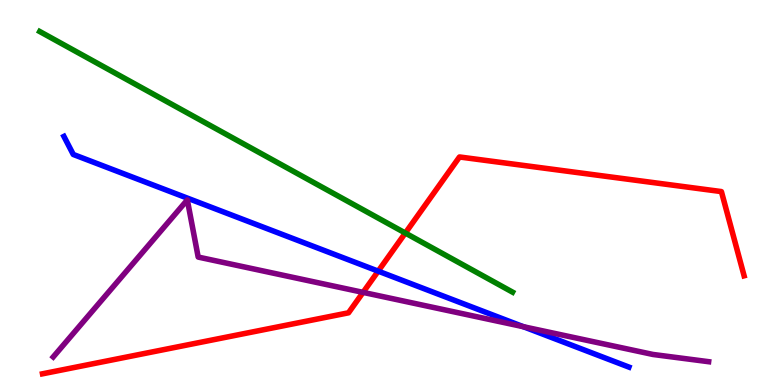[{'lines': ['blue', 'red'], 'intersections': [{'x': 4.88, 'y': 2.96}]}, {'lines': ['green', 'red'], 'intersections': [{'x': 5.23, 'y': 3.95}]}, {'lines': ['purple', 'red'], 'intersections': [{'x': 4.68, 'y': 2.41}]}, {'lines': ['blue', 'green'], 'intersections': []}, {'lines': ['blue', 'purple'], 'intersections': [{'x': 6.75, 'y': 1.51}]}, {'lines': ['green', 'purple'], 'intersections': []}]